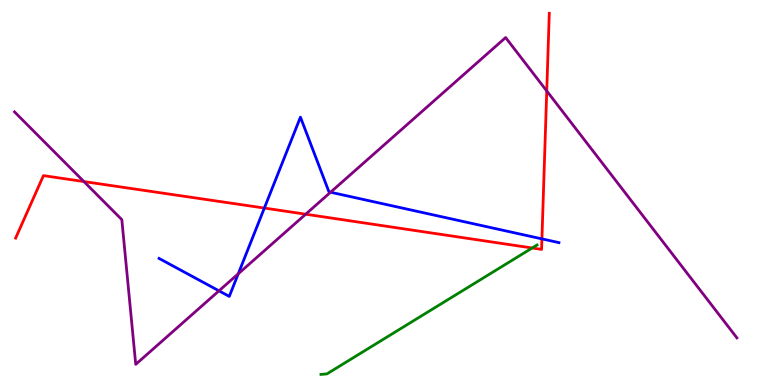[{'lines': ['blue', 'red'], 'intersections': [{'x': 3.41, 'y': 4.6}, {'x': 6.99, 'y': 3.8}]}, {'lines': ['green', 'red'], 'intersections': [{'x': 6.87, 'y': 3.56}]}, {'lines': ['purple', 'red'], 'intersections': [{'x': 1.08, 'y': 5.28}, {'x': 3.94, 'y': 4.44}, {'x': 7.05, 'y': 7.64}]}, {'lines': ['blue', 'green'], 'intersections': []}, {'lines': ['blue', 'purple'], 'intersections': [{'x': 2.83, 'y': 2.45}, {'x': 3.07, 'y': 2.89}, {'x': 4.27, 'y': 5.01}]}, {'lines': ['green', 'purple'], 'intersections': []}]